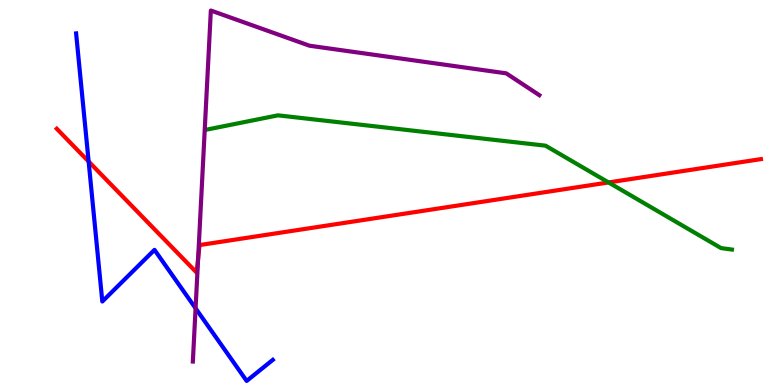[{'lines': ['blue', 'red'], 'intersections': [{'x': 1.14, 'y': 5.8}]}, {'lines': ['green', 'red'], 'intersections': [{'x': 7.85, 'y': 5.26}]}, {'lines': ['purple', 'red'], 'intersections': [{'x': 2.56, 'y': 3.29}]}, {'lines': ['blue', 'green'], 'intersections': []}, {'lines': ['blue', 'purple'], 'intersections': [{'x': 2.52, 'y': 1.99}]}, {'lines': ['green', 'purple'], 'intersections': []}]